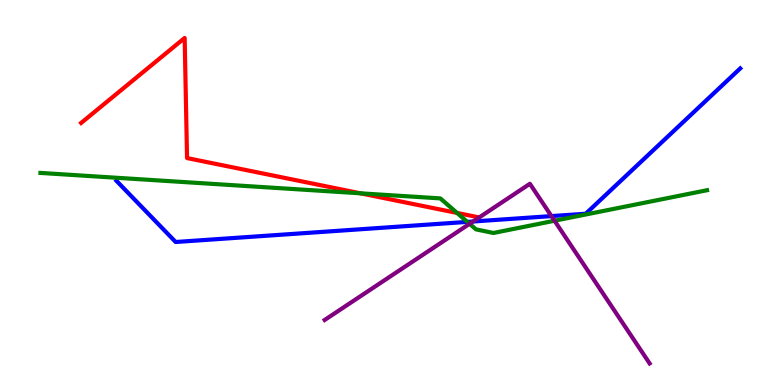[{'lines': ['blue', 'red'], 'intersections': []}, {'lines': ['green', 'red'], 'intersections': [{'x': 4.65, 'y': 4.98}, {'x': 5.9, 'y': 4.47}]}, {'lines': ['purple', 'red'], 'intersections': []}, {'lines': ['blue', 'green'], 'intersections': [{'x': 6.03, 'y': 4.24}]}, {'lines': ['blue', 'purple'], 'intersections': [{'x': 6.1, 'y': 4.25}, {'x': 7.12, 'y': 4.39}]}, {'lines': ['green', 'purple'], 'intersections': [{'x': 6.06, 'y': 4.19}, {'x': 7.16, 'y': 4.27}]}]